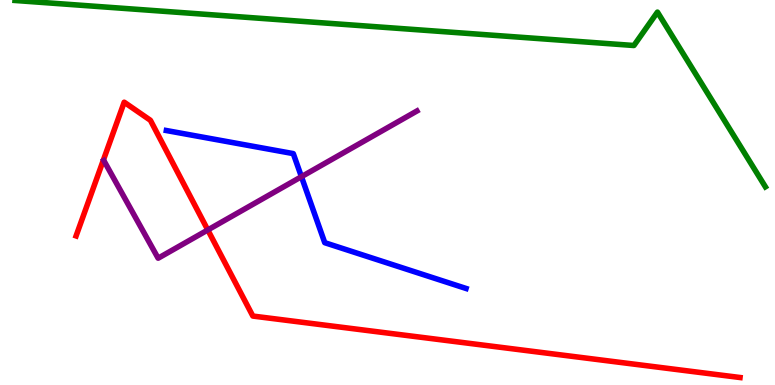[{'lines': ['blue', 'red'], 'intersections': []}, {'lines': ['green', 'red'], 'intersections': []}, {'lines': ['purple', 'red'], 'intersections': [{'x': 2.68, 'y': 4.03}]}, {'lines': ['blue', 'green'], 'intersections': []}, {'lines': ['blue', 'purple'], 'intersections': [{'x': 3.89, 'y': 5.41}]}, {'lines': ['green', 'purple'], 'intersections': []}]